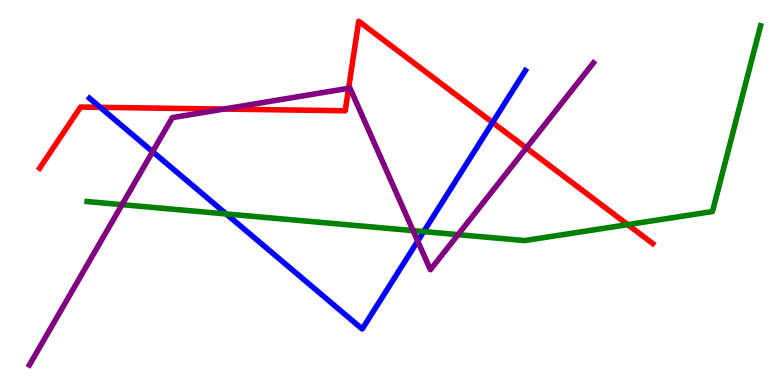[{'lines': ['blue', 'red'], 'intersections': [{'x': 1.29, 'y': 7.21}, {'x': 6.36, 'y': 6.82}]}, {'lines': ['green', 'red'], 'intersections': [{'x': 8.1, 'y': 4.17}]}, {'lines': ['purple', 'red'], 'intersections': [{'x': 2.89, 'y': 7.17}, {'x': 4.5, 'y': 7.71}, {'x': 6.79, 'y': 6.16}]}, {'lines': ['blue', 'green'], 'intersections': [{'x': 2.92, 'y': 4.44}, {'x': 5.47, 'y': 3.98}]}, {'lines': ['blue', 'purple'], 'intersections': [{'x': 1.97, 'y': 6.06}, {'x': 5.39, 'y': 3.74}]}, {'lines': ['green', 'purple'], 'intersections': [{'x': 1.57, 'y': 4.68}, {'x': 5.33, 'y': 4.01}, {'x': 5.91, 'y': 3.91}]}]